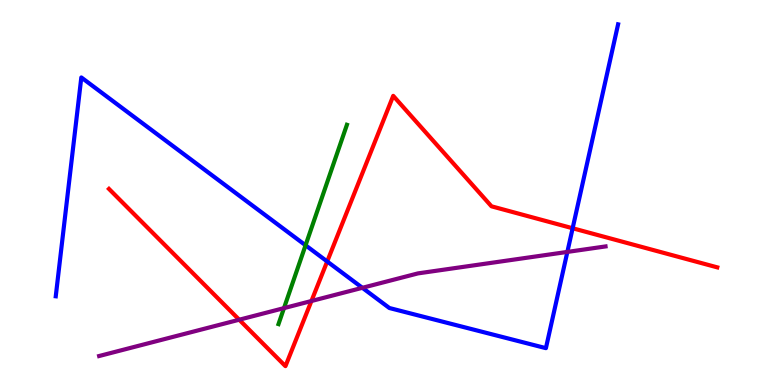[{'lines': ['blue', 'red'], 'intersections': [{'x': 4.22, 'y': 3.21}, {'x': 7.39, 'y': 4.07}]}, {'lines': ['green', 'red'], 'intersections': []}, {'lines': ['purple', 'red'], 'intersections': [{'x': 3.09, 'y': 1.7}, {'x': 4.02, 'y': 2.18}]}, {'lines': ['blue', 'green'], 'intersections': [{'x': 3.94, 'y': 3.63}]}, {'lines': ['blue', 'purple'], 'intersections': [{'x': 4.68, 'y': 2.52}, {'x': 7.32, 'y': 3.46}]}, {'lines': ['green', 'purple'], 'intersections': [{'x': 3.66, 'y': 2.0}]}]